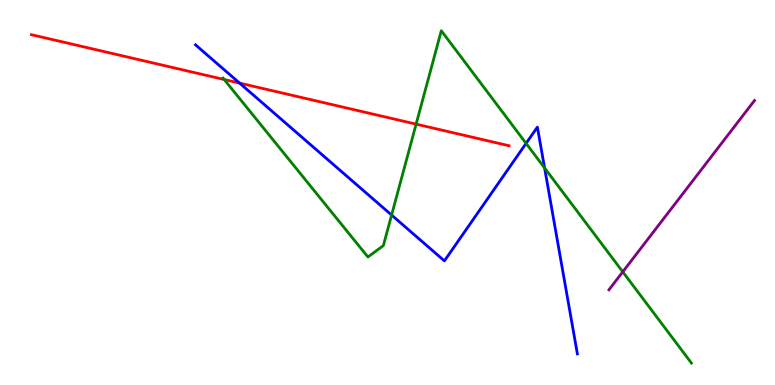[{'lines': ['blue', 'red'], 'intersections': [{'x': 3.09, 'y': 7.84}]}, {'lines': ['green', 'red'], 'intersections': [{'x': 2.89, 'y': 7.93}, {'x': 5.37, 'y': 6.78}]}, {'lines': ['purple', 'red'], 'intersections': []}, {'lines': ['blue', 'green'], 'intersections': [{'x': 5.05, 'y': 4.41}, {'x': 6.79, 'y': 6.28}, {'x': 7.03, 'y': 5.64}]}, {'lines': ['blue', 'purple'], 'intersections': []}, {'lines': ['green', 'purple'], 'intersections': [{'x': 8.04, 'y': 2.94}]}]